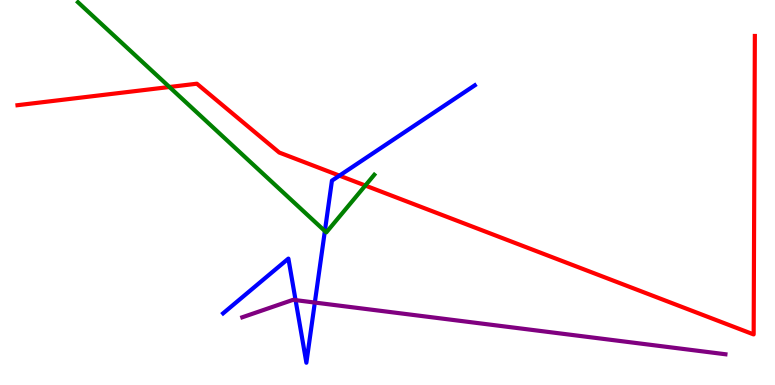[{'lines': ['blue', 'red'], 'intersections': [{'x': 4.38, 'y': 5.44}]}, {'lines': ['green', 'red'], 'intersections': [{'x': 2.19, 'y': 7.74}, {'x': 4.71, 'y': 5.18}]}, {'lines': ['purple', 'red'], 'intersections': []}, {'lines': ['blue', 'green'], 'intersections': [{'x': 4.19, 'y': 4.0}]}, {'lines': ['blue', 'purple'], 'intersections': [{'x': 3.81, 'y': 2.2}, {'x': 4.06, 'y': 2.14}]}, {'lines': ['green', 'purple'], 'intersections': []}]